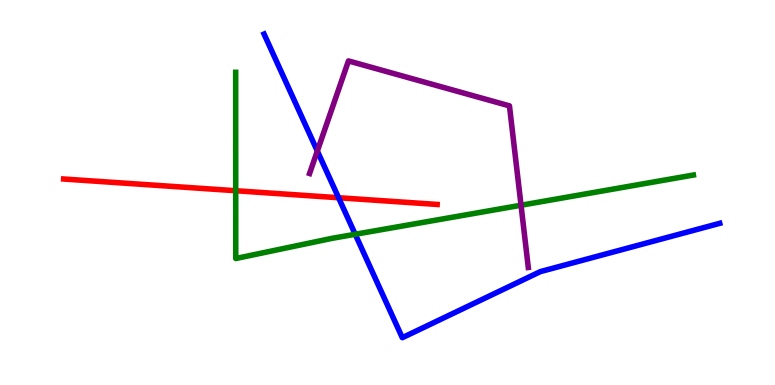[{'lines': ['blue', 'red'], 'intersections': [{'x': 4.37, 'y': 4.86}]}, {'lines': ['green', 'red'], 'intersections': [{'x': 3.04, 'y': 5.05}]}, {'lines': ['purple', 'red'], 'intersections': []}, {'lines': ['blue', 'green'], 'intersections': [{'x': 4.58, 'y': 3.92}]}, {'lines': ['blue', 'purple'], 'intersections': [{'x': 4.09, 'y': 6.08}]}, {'lines': ['green', 'purple'], 'intersections': [{'x': 6.72, 'y': 4.67}]}]